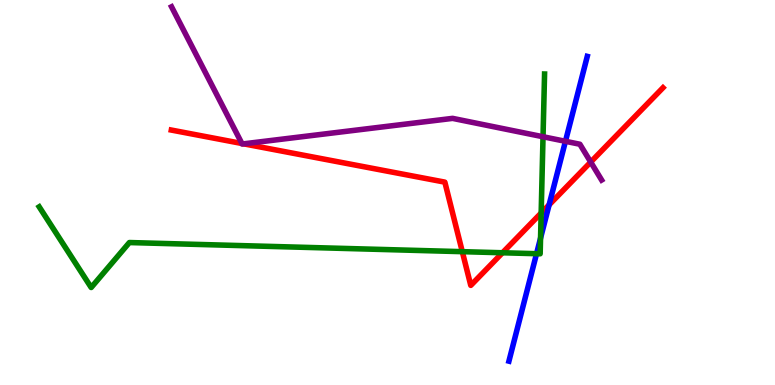[{'lines': ['blue', 'red'], 'intersections': [{'x': 7.09, 'y': 4.68}]}, {'lines': ['green', 'red'], 'intersections': [{'x': 5.97, 'y': 3.46}, {'x': 6.48, 'y': 3.43}, {'x': 6.98, 'y': 4.47}]}, {'lines': ['purple', 'red'], 'intersections': [{'x': 3.12, 'y': 6.27}, {'x': 3.14, 'y': 6.26}, {'x': 7.62, 'y': 5.79}]}, {'lines': ['blue', 'green'], 'intersections': [{'x': 6.92, 'y': 3.41}, {'x': 6.97, 'y': 3.81}]}, {'lines': ['blue', 'purple'], 'intersections': [{'x': 7.3, 'y': 6.33}]}, {'lines': ['green', 'purple'], 'intersections': [{'x': 7.01, 'y': 6.45}]}]